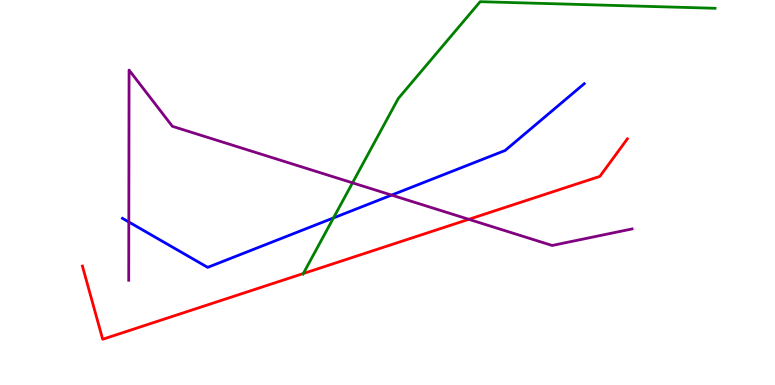[{'lines': ['blue', 'red'], 'intersections': []}, {'lines': ['green', 'red'], 'intersections': [{'x': 3.91, 'y': 2.9}]}, {'lines': ['purple', 'red'], 'intersections': [{'x': 6.05, 'y': 4.3}]}, {'lines': ['blue', 'green'], 'intersections': [{'x': 4.3, 'y': 4.34}]}, {'lines': ['blue', 'purple'], 'intersections': [{'x': 1.66, 'y': 4.23}, {'x': 5.05, 'y': 4.93}]}, {'lines': ['green', 'purple'], 'intersections': [{'x': 4.55, 'y': 5.25}]}]